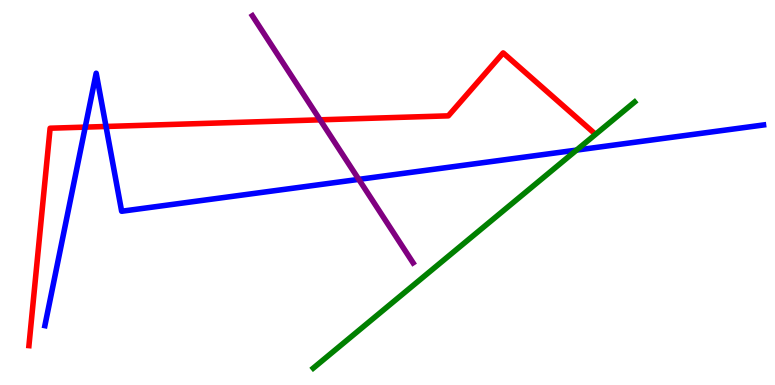[{'lines': ['blue', 'red'], 'intersections': [{'x': 1.1, 'y': 6.7}, {'x': 1.37, 'y': 6.71}]}, {'lines': ['green', 'red'], 'intersections': []}, {'lines': ['purple', 'red'], 'intersections': [{'x': 4.13, 'y': 6.89}]}, {'lines': ['blue', 'green'], 'intersections': [{'x': 7.44, 'y': 6.1}]}, {'lines': ['blue', 'purple'], 'intersections': [{'x': 4.63, 'y': 5.34}]}, {'lines': ['green', 'purple'], 'intersections': []}]